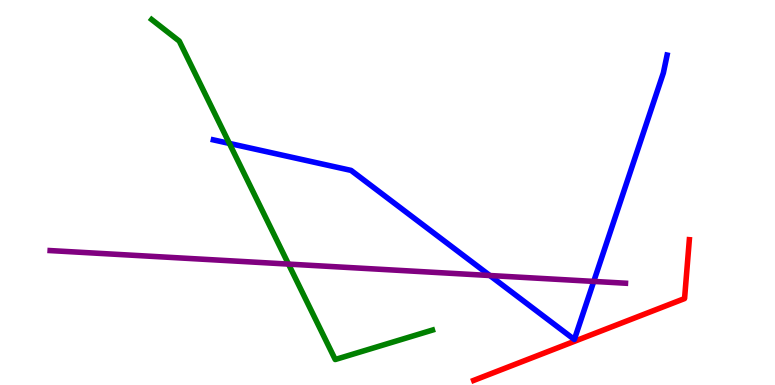[{'lines': ['blue', 'red'], 'intersections': []}, {'lines': ['green', 'red'], 'intersections': []}, {'lines': ['purple', 'red'], 'intersections': []}, {'lines': ['blue', 'green'], 'intersections': [{'x': 2.96, 'y': 6.27}]}, {'lines': ['blue', 'purple'], 'intersections': [{'x': 6.32, 'y': 2.84}, {'x': 7.66, 'y': 2.69}]}, {'lines': ['green', 'purple'], 'intersections': [{'x': 3.72, 'y': 3.14}]}]